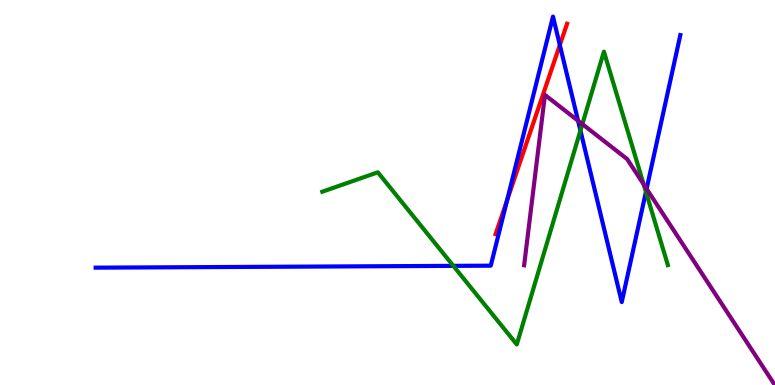[{'lines': ['blue', 'red'], 'intersections': [{'x': 6.54, 'y': 4.8}, {'x': 7.22, 'y': 8.83}]}, {'lines': ['green', 'red'], 'intersections': []}, {'lines': ['purple', 'red'], 'intersections': []}, {'lines': ['blue', 'green'], 'intersections': [{'x': 5.85, 'y': 3.09}, {'x': 7.49, 'y': 6.61}, {'x': 8.33, 'y': 5.02}]}, {'lines': ['blue', 'purple'], 'intersections': [{'x': 7.46, 'y': 6.86}, {'x': 8.34, 'y': 5.1}]}, {'lines': ['green', 'purple'], 'intersections': [{'x': 7.51, 'y': 6.78}, {'x': 8.31, 'y': 5.21}]}]